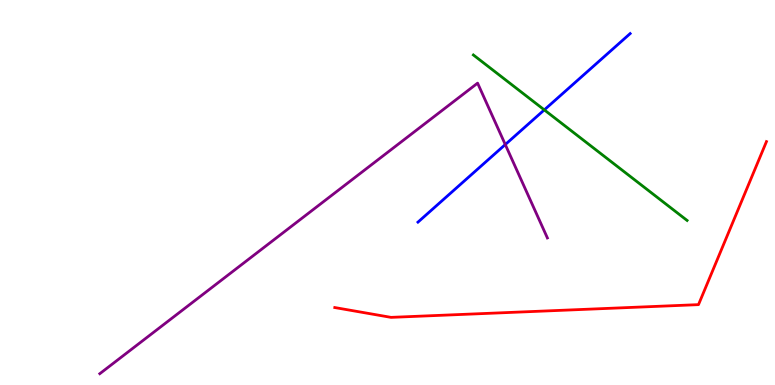[{'lines': ['blue', 'red'], 'intersections': []}, {'lines': ['green', 'red'], 'intersections': []}, {'lines': ['purple', 'red'], 'intersections': []}, {'lines': ['blue', 'green'], 'intersections': [{'x': 7.02, 'y': 7.15}]}, {'lines': ['blue', 'purple'], 'intersections': [{'x': 6.52, 'y': 6.25}]}, {'lines': ['green', 'purple'], 'intersections': []}]